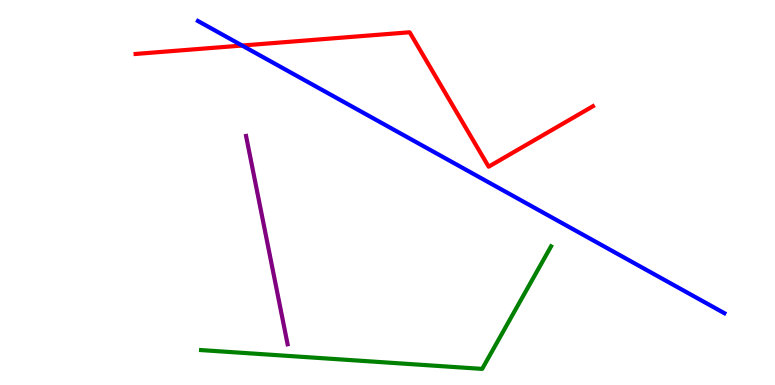[{'lines': ['blue', 'red'], 'intersections': [{'x': 3.12, 'y': 8.82}]}, {'lines': ['green', 'red'], 'intersections': []}, {'lines': ['purple', 'red'], 'intersections': []}, {'lines': ['blue', 'green'], 'intersections': []}, {'lines': ['blue', 'purple'], 'intersections': []}, {'lines': ['green', 'purple'], 'intersections': []}]